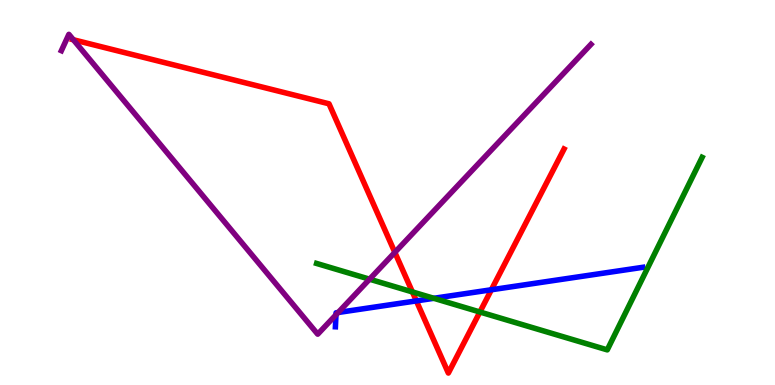[{'lines': ['blue', 'red'], 'intersections': [{'x': 5.37, 'y': 2.18}, {'x': 6.34, 'y': 2.47}]}, {'lines': ['green', 'red'], 'intersections': [{'x': 5.32, 'y': 2.42}, {'x': 6.19, 'y': 1.9}]}, {'lines': ['purple', 'red'], 'intersections': [{'x': 0.947, 'y': 8.97}, {'x': 5.09, 'y': 3.44}]}, {'lines': ['blue', 'green'], 'intersections': [{'x': 5.6, 'y': 2.25}]}, {'lines': ['blue', 'purple'], 'intersections': [{'x': 4.34, 'y': 1.82}, {'x': 4.36, 'y': 1.88}]}, {'lines': ['green', 'purple'], 'intersections': [{'x': 4.77, 'y': 2.75}]}]